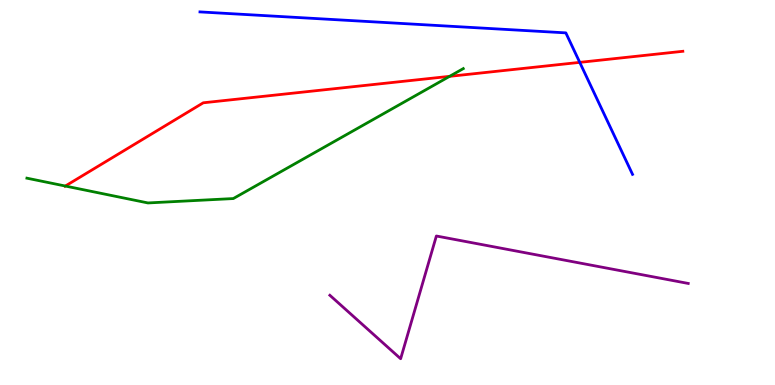[{'lines': ['blue', 'red'], 'intersections': [{'x': 7.48, 'y': 8.38}]}, {'lines': ['green', 'red'], 'intersections': [{'x': 0.843, 'y': 5.17}, {'x': 5.8, 'y': 8.02}]}, {'lines': ['purple', 'red'], 'intersections': []}, {'lines': ['blue', 'green'], 'intersections': []}, {'lines': ['blue', 'purple'], 'intersections': []}, {'lines': ['green', 'purple'], 'intersections': []}]